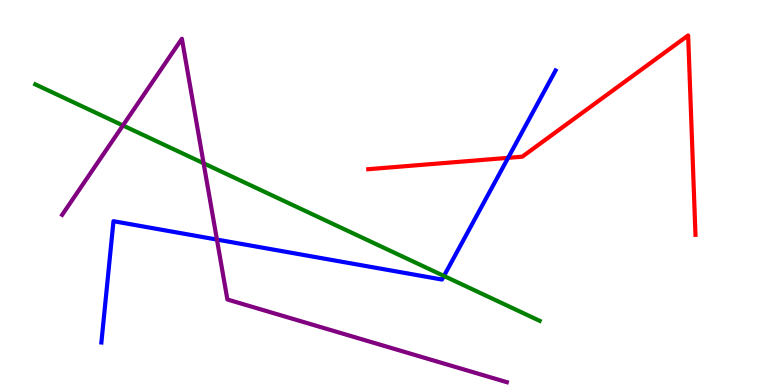[{'lines': ['blue', 'red'], 'intersections': [{'x': 6.56, 'y': 5.9}]}, {'lines': ['green', 'red'], 'intersections': []}, {'lines': ['purple', 'red'], 'intersections': []}, {'lines': ['blue', 'green'], 'intersections': [{'x': 5.73, 'y': 2.83}]}, {'lines': ['blue', 'purple'], 'intersections': [{'x': 2.8, 'y': 3.78}]}, {'lines': ['green', 'purple'], 'intersections': [{'x': 1.59, 'y': 6.74}, {'x': 2.63, 'y': 5.76}]}]